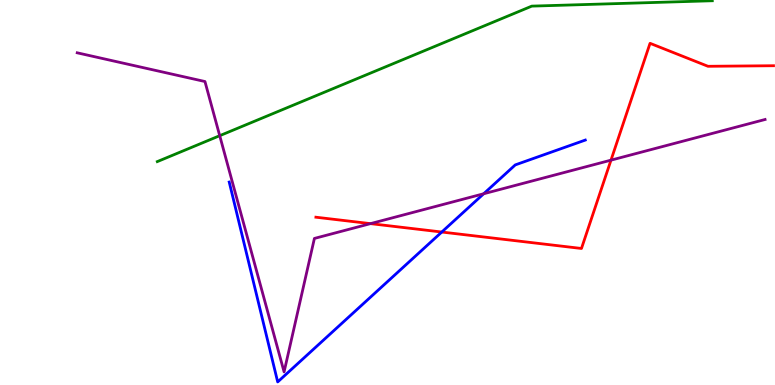[{'lines': ['blue', 'red'], 'intersections': [{'x': 5.7, 'y': 3.97}]}, {'lines': ['green', 'red'], 'intersections': []}, {'lines': ['purple', 'red'], 'intersections': [{'x': 4.78, 'y': 4.19}, {'x': 7.88, 'y': 5.84}]}, {'lines': ['blue', 'green'], 'intersections': []}, {'lines': ['blue', 'purple'], 'intersections': [{'x': 6.24, 'y': 4.97}]}, {'lines': ['green', 'purple'], 'intersections': [{'x': 2.84, 'y': 6.48}]}]